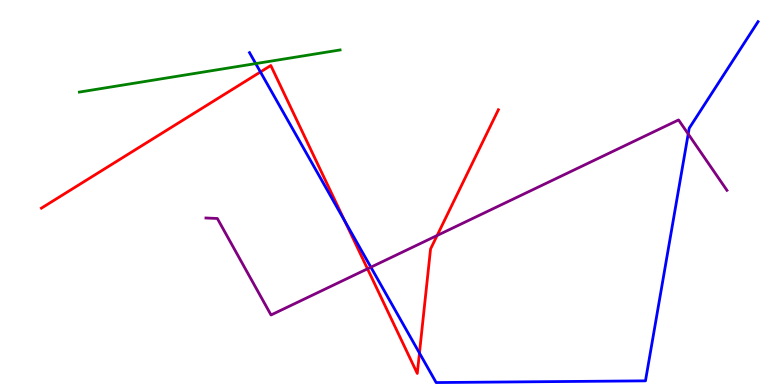[{'lines': ['blue', 'red'], 'intersections': [{'x': 3.36, 'y': 8.13}, {'x': 4.45, 'y': 4.26}, {'x': 5.41, 'y': 0.83}]}, {'lines': ['green', 'red'], 'intersections': []}, {'lines': ['purple', 'red'], 'intersections': [{'x': 4.74, 'y': 3.02}, {'x': 5.64, 'y': 3.88}]}, {'lines': ['blue', 'green'], 'intersections': [{'x': 3.3, 'y': 8.35}]}, {'lines': ['blue', 'purple'], 'intersections': [{'x': 4.79, 'y': 3.06}, {'x': 8.88, 'y': 6.52}]}, {'lines': ['green', 'purple'], 'intersections': []}]